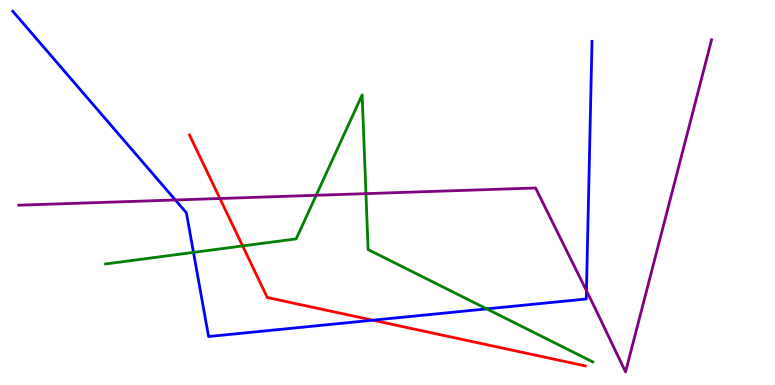[{'lines': ['blue', 'red'], 'intersections': [{'x': 4.81, 'y': 1.68}]}, {'lines': ['green', 'red'], 'intersections': [{'x': 3.13, 'y': 3.61}]}, {'lines': ['purple', 'red'], 'intersections': [{'x': 2.84, 'y': 4.84}]}, {'lines': ['blue', 'green'], 'intersections': [{'x': 2.5, 'y': 3.44}, {'x': 6.28, 'y': 1.98}]}, {'lines': ['blue', 'purple'], 'intersections': [{'x': 2.26, 'y': 4.81}, {'x': 7.57, 'y': 2.45}]}, {'lines': ['green', 'purple'], 'intersections': [{'x': 4.08, 'y': 4.93}, {'x': 4.72, 'y': 4.97}]}]